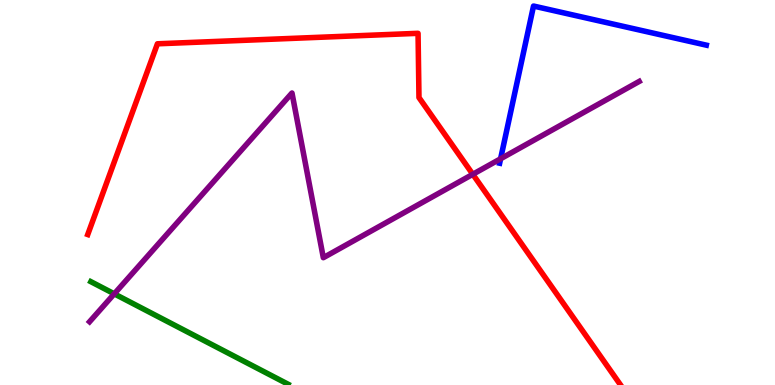[{'lines': ['blue', 'red'], 'intersections': []}, {'lines': ['green', 'red'], 'intersections': []}, {'lines': ['purple', 'red'], 'intersections': [{'x': 6.1, 'y': 5.47}]}, {'lines': ['blue', 'green'], 'intersections': []}, {'lines': ['blue', 'purple'], 'intersections': [{'x': 6.46, 'y': 5.88}]}, {'lines': ['green', 'purple'], 'intersections': [{'x': 1.47, 'y': 2.37}]}]